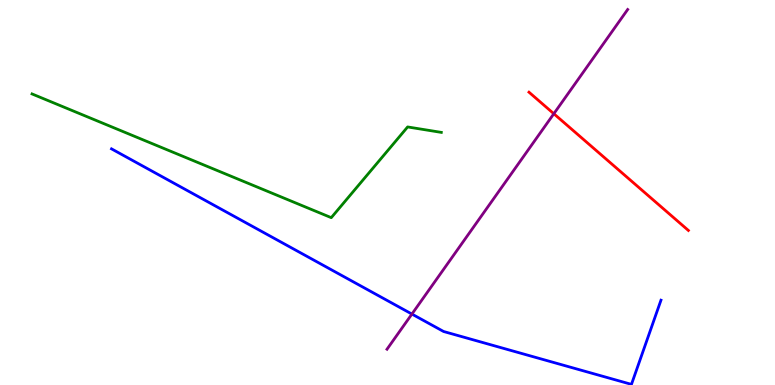[{'lines': ['blue', 'red'], 'intersections': []}, {'lines': ['green', 'red'], 'intersections': []}, {'lines': ['purple', 'red'], 'intersections': [{'x': 7.15, 'y': 7.05}]}, {'lines': ['blue', 'green'], 'intersections': []}, {'lines': ['blue', 'purple'], 'intersections': [{'x': 5.31, 'y': 1.84}]}, {'lines': ['green', 'purple'], 'intersections': []}]